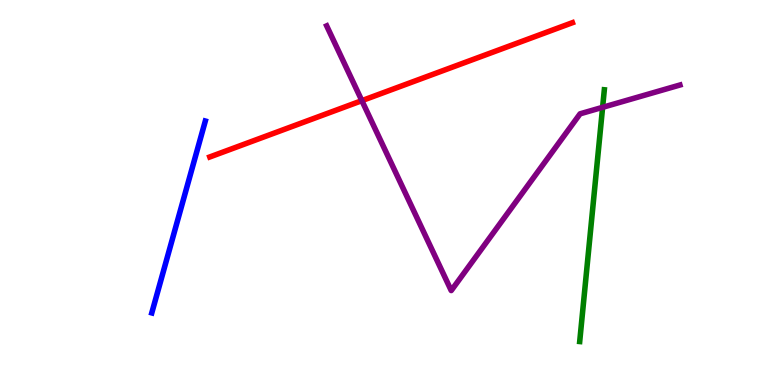[{'lines': ['blue', 'red'], 'intersections': []}, {'lines': ['green', 'red'], 'intersections': []}, {'lines': ['purple', 'red'], 'intersections': [{'x': 4.67, 'y': 7.39}]}, {'lines': ['blue', 'green'], 'intersections': []}, {'lines': ['blue', 'purple'], 'intersections': []}, {'lines': ['green', 'purple'], 'intersections': [{'x': 7.78, 'y': 7.21}]}]